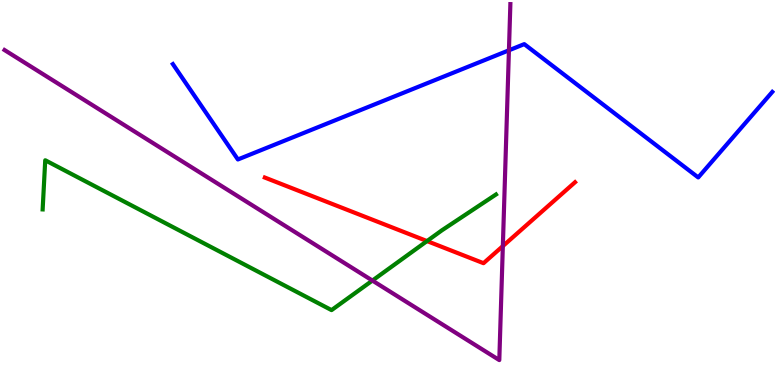[{'lines': ['blue', 'red'], 'intersections': []}, {'lines': ['green', 'red'], 'intersections': [{'x': 5.51, 'y': 3.74}]}, {'lines': ['purple', 'red'], 'intersections': [{'x': 6.49, 'y': 3.61}]}, {'lines': ['blue', 'green'], 'intersections': []}, {'lines': ['blue', 'purple'], 'intersections': [{'x': 6.57, 'y': 8.69}]}, {'lines': ['green', 'purple'], 'intersections': [{'x': 4.81, 'y': 2.71}]}]